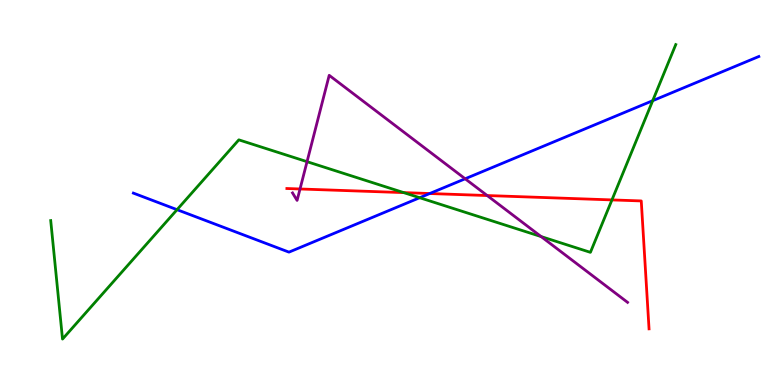[{'lines': ['blue', 'red'], 'intersections': [{'x': 5.55, 'y': 4.97}]}, {'lines': ['green', 'red'], 'intersections': [{'x': 5.21, 'y': 5.0}, {'x': 7.9, 'y': 4.81}]}, {'lines': ['purple', 'red'], 'intersections': [{'x': 3.87, 'y': 5.09}, {'x': 6.29, 'y': 4.92}]}, {'lines': ['blue', 'green'], 'intersections': [{'x': 2.28, 'y': 4.55}, {'x': 5.42, 'y': 4.86}, {'x': 8.42, 'y': 7.38}]}, {'lines': ['blue', 'purple'], 'intersections': [{'x': 6.0, 'y': 5.36}]}, {'lines': ['green', 'purple'], 'intersections': [{'x': 3.96, 'y': 5.8}, {'x': 6.98, 'y': 3.86}]}]